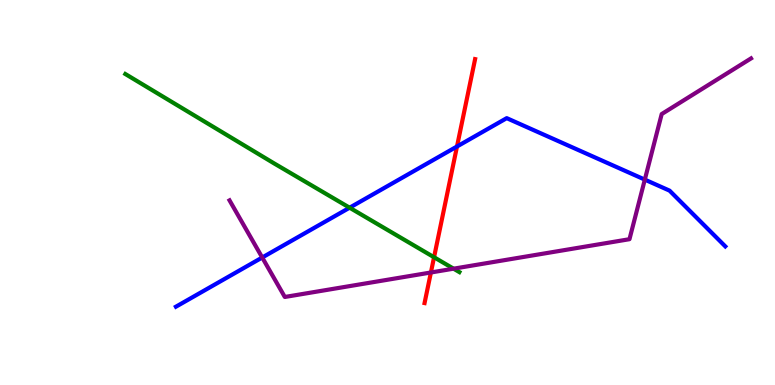[{'lines': ['blue', 'red'], 'intersections': [{'x': 5.9, 'y': 6.2}]}, {'lines': ['green', 'red'], 'intersections': [{'x': 5.6, 'y': 3.32}]}, {'lines': ['purple', 'red'], 'intersections': [{'x': 5.56, 'y': 2.92}]}, {'lines': ['blue', 'green'], 'intersections': [{'x': 4.51, 'y': 4.61}]}, {'lines': ['blue', 'purple'], 'intersections': [{'x': 3.38, 'y': 3.31}, {'x': 8.32, 'y': 5.33}]}, {'lines': ['green', 'purple'], 'intersections': [{'x': 5.85, 'y': 3.02}]}]